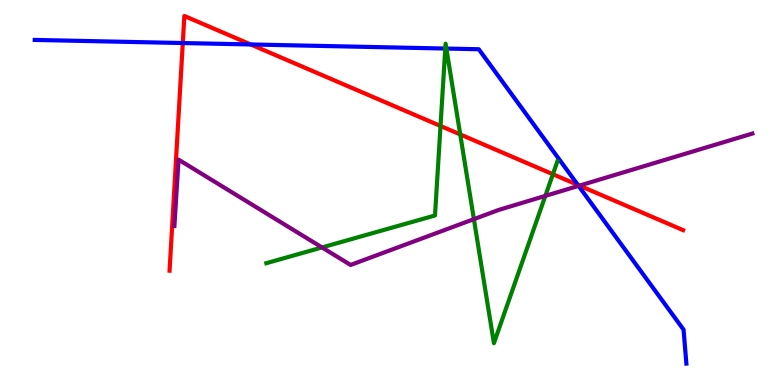[{'lines': ['blue', 'red'], 'intersections': [{'x': 2.36, 'y': 8.88}, {'x': 3.23, 'y': 8.85}, {'x': 7.46, 'y': 5.2}]}, {'lines': ['green', 'red'], 'intersections': [{'x': 5.68, 'y': 6.73}, {'x': 5.94, 'y': 6.51}, {'x': 7.13, 'y': 5.47}]}, {'lines': ['purple', 'red'], 'intersections': [{'x': 7.48, 'y': 5.18}]}, {'lines': ['blue', 'green'], 'intersections': [{'x': 5.75, 'y': 8.74}, {'x': 5.76, 'y': 8.74}]}, {'lines': ['blue', 'purple'], 'intersections': [{'x': 7.47, 'y': 5.17}]}, {'lines': ['green', 'purple'], 'intersections': [{'x': 4.15, 'y': 3.57}, {'x': 6.11, 'y': 4.31}, {'x': 7.04, 'y': 4.91}]}]